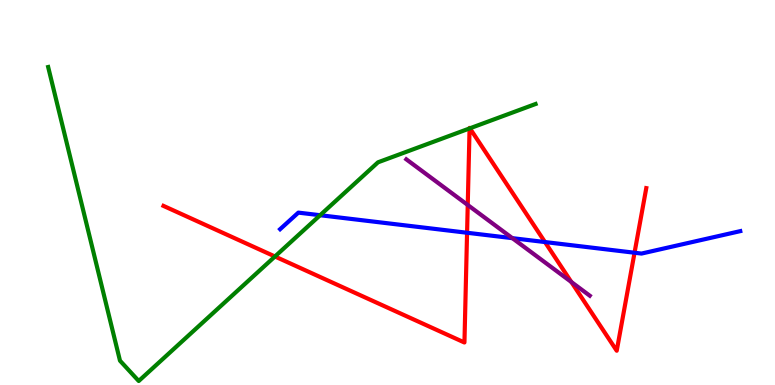[{'lines': ['blue', 'red'], 'intersections': [{'x': 6.03, 'y': 3.95}, {'x': 7.03, 'y': 3.71}, {'x': 8.19, 'y': 3.44}]}, {'lines': ['green', 'red'], 'intersections': [{'x': 3.55, 'y': 3.34}, {'x': 6.06, 'y': 6.66}, {'x': 6.06, 'y': 6.67}]}, {'lines': ['purple', 'red'], 'intersections': [{'x': 6.04, 'y': 4.68}, {'x': 7.37, 'y': 2.68}]}, {'lines': ['blue', 'green'], 'intersections': [{'x': 4.13, 'y': 4.41}]}, {'lines': ['blue', 'purple'], 'intersections': [{'x': 6.61, 'y': 3.81}]}, {'lines': ['green', 'purple'], 'intersections': []}]